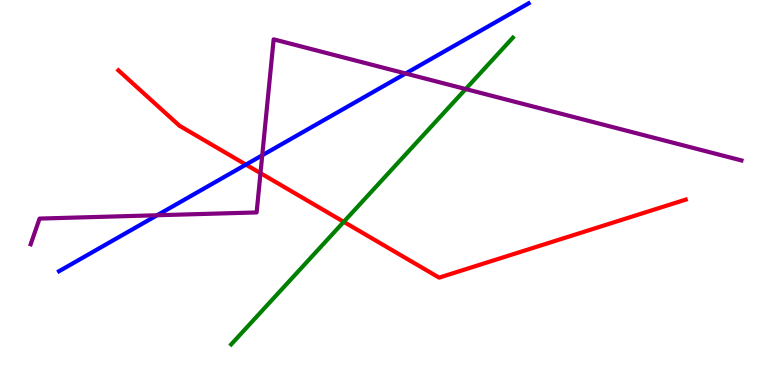[{'lines': ['blue', 'red'], 'intersections': [{'x': 3.17, 'y': 5.72}]}, {'lines': ['green', 'red'], 'intersections': [{'x': 4.44, 'y': 4.24}]}, {'lines': ['purple', 'red'], 'intersections': [{'x': 3.36, 'y': 5.5}]}, {'lines': ['blue', 'green'], 'intersections': []}, {'lines': ['blue', 'purple'], 'intersections': [{'x': 2.03, 'y': 4.41}, {'x': 3.38, 'y': 5.97}, {'x': 5.23, 'y': 8.09}]}, {'lines': ['green', 'purple'], 'intersections': [{'x': 6.01, 'y': 7.69}]}]